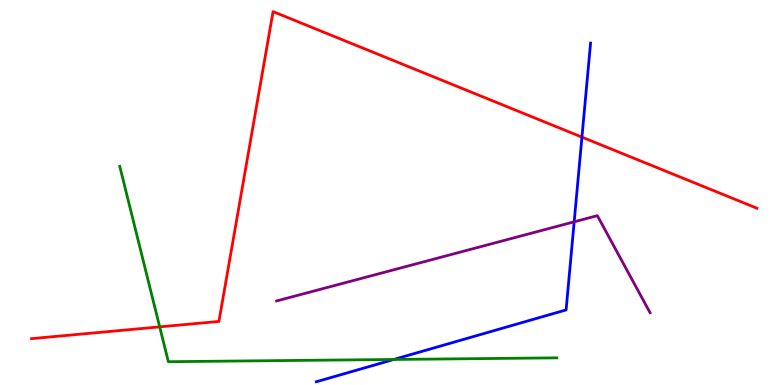[{'lines': ['blue', 'red'], 'intersections': [{'x': 7.51, 'y': 6.44}]}, {'lines': ['green', 'red'], 'intersections': [{'x': 2.06, 'y': 1.51}]}, {'lines': ['purple', 'red'], 'intersections': []}, {'lines': ['blue', 'green'], 'intersections': [{'x': 5.08, 'y': 0.663}]}, {'lines': ['blue', 'purple'], 'intersections': [{'x': 7.41, 'y': 4.24}]}, {'lines': ['green', 'purple'], 'intersections': []}]